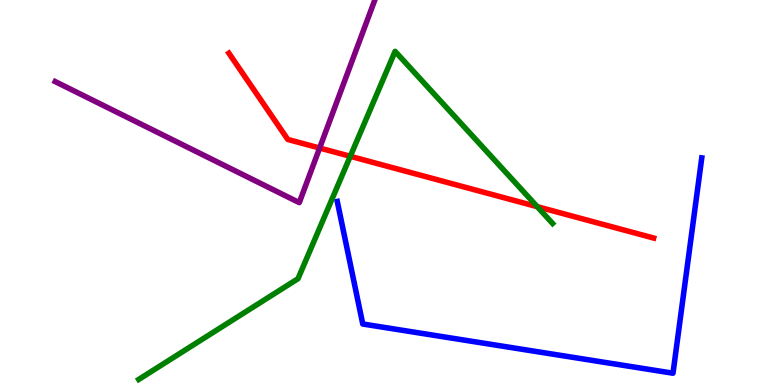[{'lines': ['blue', 'red'], 'intersections': []}, {'lines': ['green', 'red'], 'intersections': [{'x': 4.52, 'y': 5.94}, {'x': 6.93, 'y': 4.63}]}, {'lines': ['purple', 'red'], 'intersections': [{'x': 4.12, 'y': 6.16}]}, {'lines': ['blue', 'green'], 'intersections': []}, {'lines': ['blue', 'purple'], 'intersections': []}, {'lines': ['green', 'purple'], 'intersections': []}]